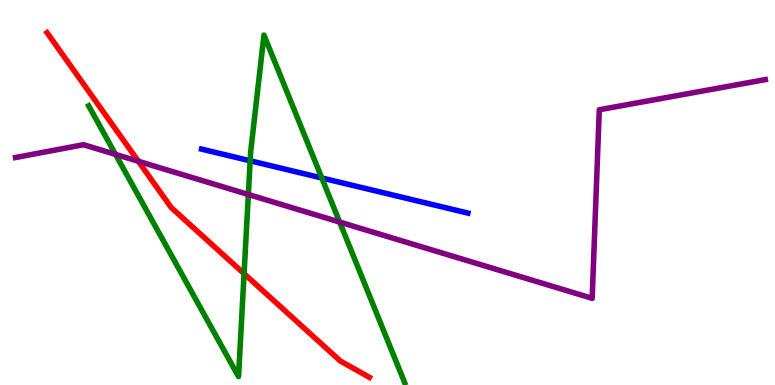[{'lines': ['blue', 'red'], 'intersections': []}, {'lines': ['green', 'red'], 'intersections': [{'x': 3.15, 'y': 2.89}]}, {'lines': ['purple', 'red'], 'intersections': [{'x': 1.79, 'y': 5.81}]}, {'lines': ['blue', 'green'], 'intersections': [{'x': 3.23, 'y': 5.82}, {'x': 4.15, 'y': 5.38}]}, {'lines': ['blue', 'purple'], 'intersections': []}, {'lines': ['green', 'purple'], 'intersections': [{'x': 1.49, 'y': 5.99}, {'x': 3.2, 'y': 4.95}, {'x': 4.38, 'y': 4.23}]}]